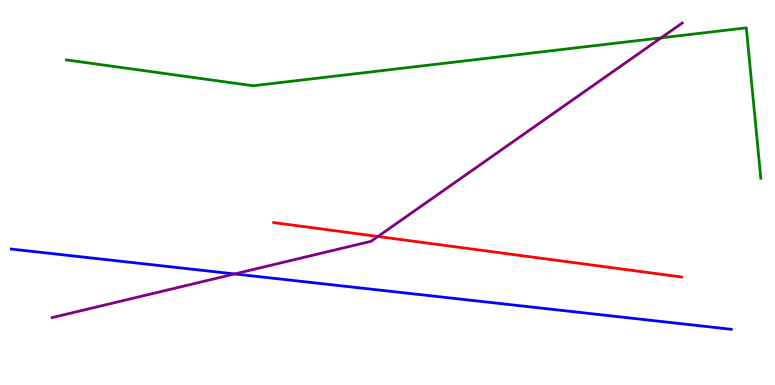[{'lines': ['blue', 'red'], 'intersections': []}, {'lines': ['green', 'red'], 'intersections': []}, {'lines': ['purple', 'red'], 'intersections': [{'x': 4.88, 'y': 3.86}]}, {'lines': ['blue', 'green'], 'intersections': []}, {'lines': ['blue', 'purple'], 'intersections': [{'x': 3.03, 'y': 2.88}]}, {'lines': ['green', 'purple'], 'intersections': [{'x': 8.53, 'y': 9.02}]}]